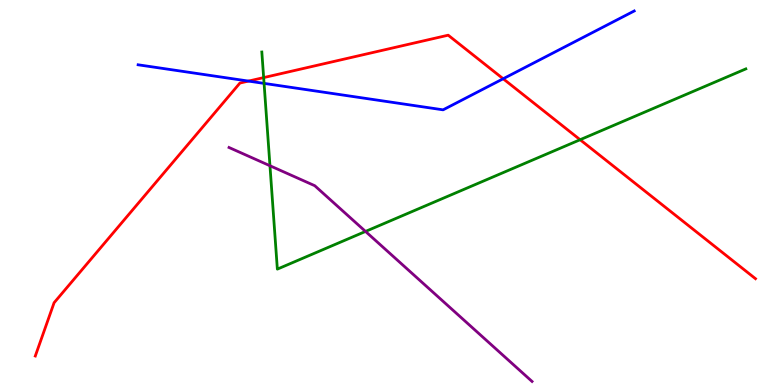[{'lines': ['blue', 'red'], 'intersections': [{'x': 3.21, 'y': 7.89}, {'x': 6.49, 'y': 7.95}]}, {'lines': ['green', 'red'], 'intersections': [{'x': 3.4, 'y': 7.98}, {'x': 7.49, 'y': 6.37}]}, {'lines': ['purple', 'red'], 'intersections': []}, {'lines': ['blue', 'green'], 'intersections': [{'x': 3.41, 'y': 7.83}]}, {'lines': ['blue', 'purple'], 'intersections': []}, {'lines': ['green', 'purple'], 'intersections': [{'x': 3.48, 'y': 5.7}, {'x': 4.72, 'y': 3.99}]}]